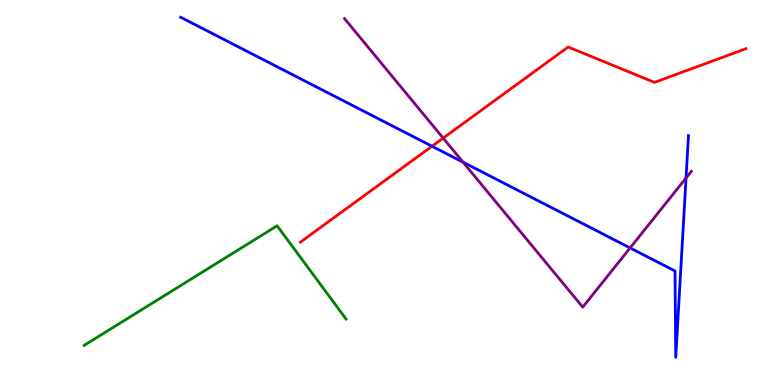[{'lines': ['blue', 'red'], 'intersections': [{'x': 5.57, 'y': 6.2}]}, {'lines': ['green', 'red'], 'intersections': []}, {'lines': ['purple', 'red'], 'intersections': [{'x': 5.72, 'y': 6.41}]}, {'lines': ['blue', 'green'], 'intersections': []}, {'lines': ['blue', 'purple'], 'intersections': [{'x': 5.97, 'y': 5.79}, {'x': 8.13, 'y': 3.56}, {'x': 8.85, 'y': 5.38}]}, {'lines': ['green', 'purple'], 'intersections': []}]